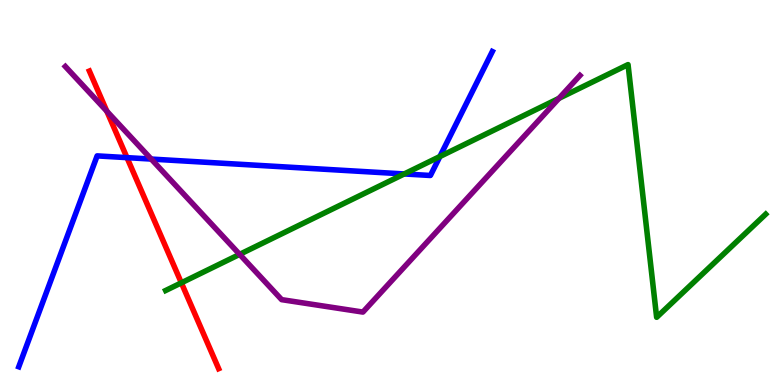[{'lines': ['blue', 'red'], 'intersections': [{'x': 1.64, 'y': 5.91}]}, {'lines': ['green', 'red'], 'intersections': [{'x': 2.34, 'y': 2.65}]}, {'lines': ['purple', 'red'], 'intersections': [{'x': 1.38, 'y': 7.11}]}, {'lines': ['blue', 'green'], 'intersections': [{'x': 5.22, 'y': 5.48}, {'x': 5.68, 'y': 5.93}]}, {'lines': ['blue', 'purple'], 'intersections': [{'x': 1.95, 'y': 5.87}]}, {'lines': ['green', 'purple'], 'intersections': [{'x': 3.09, 'y': 3.39}, {'x': 7.21, 'y': 7.45}]}]